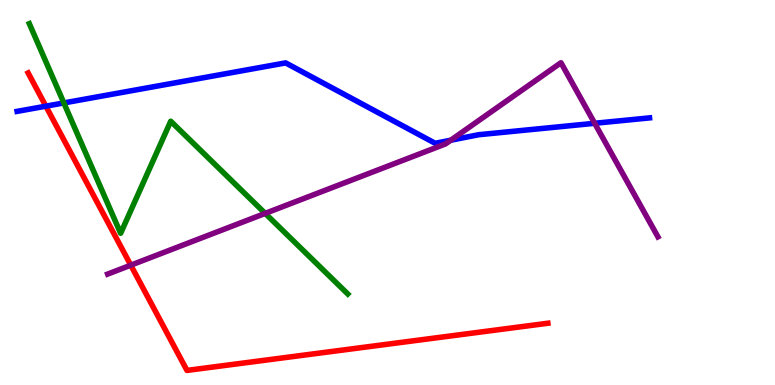[{'lines': ['blue', 'red'], 'intersections': [{'x': 0.592, 'y': 7.24}]}, {'lines': ['green', 'red'], 'intersections': []}, {'lines': ['purple', 'red'], 'intersections': [{'x': 1.69, 'y': 3.11}]}, {'lines': ['blue', 'green'], 'intersections': [{'x': 0.824, 'y': 7.33}]}, {'lines': ['blue', 'purple'], 'intersections': [{'x': 5.82, 'y': 6.36}, {'x': 7.67, 'y': 6.8}]}, {'lines': ['green', 'purple'], 'intersections': [{'x': 3.42, 'y': 4.46}]}]